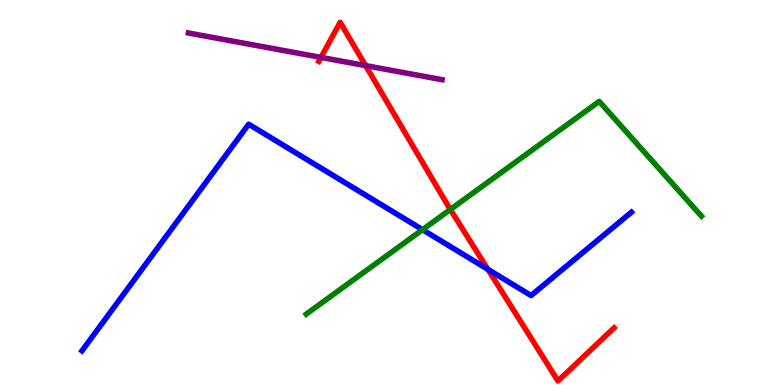[{'lines': ['blue', 'red'], 'intersections': [{'x': 6.3, 'y': 3.0}]}, {'lines': ['green', 'red'], 'intersections': [{'x': 5.81, 'y': 4.56}]}, {'lines': ['purple', 'red'], 'intersections': [{'x': 4.14, 'y': 8.51}, {'x': 4.72, 'y': 8.3}]}, {'lines': ['blue', 'green'], 'intersections': [{'x': 5.45, 'y': 4.03}]}, {'lines': ['blue', 'purple'], 'intersections': []}, {'lines': ['green', 'purple'], 'intersections': []}]